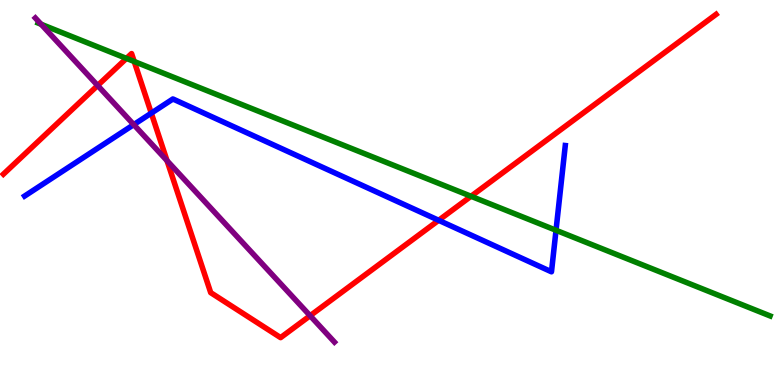[{'lines': ['blue', 'red'], 'intersections': [{'x': 1.95, 'y': 7.06}, {'x': 5.66, 'y': 4.28}]}, {'lines': ['green', 'red'], 'intersections': [{'x': 1.63, 'y': 8.48}, {'x': 1.73, 'y': 8.4}, {'x': 6.08, 'y': 4.9}]}, {'lines': ['purple', 'red'], 'intersections': [{'x': 1.26, 'y': 7.78}, {'x': 2.16, 'y': 5.83}, {'x': 4.0, 'y': 1.8}]}, {'lines': ['blue', 'green'], 'intersections': [{'x': 7.17, 'y': 4.02}]}, {'lines': ['blue', 'purple'], 'intersections': [{'x': 1.73, 'y': 6.76}]}, {'lines': ['green', 'purple'], 'intersections': [{'x': 0.531, 'y': 9.37}]}]